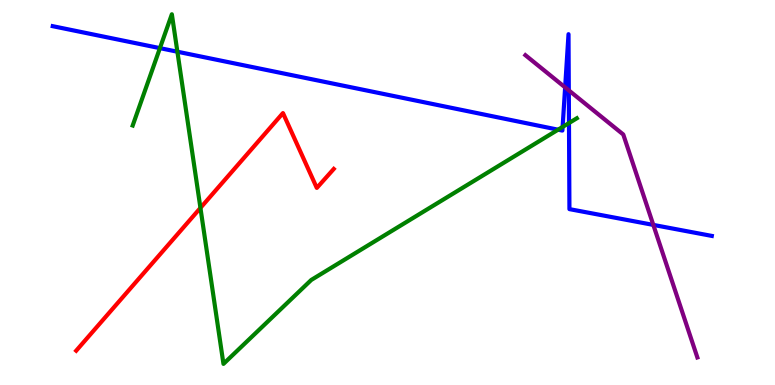[{'lines': ['blue', 'red'], 'intersections': []}, {'lines': ['green', 'red'], 'intersections': [{'x': 2.59, 'y': 4.6}]}, {'lines': ['purple', 'red'], 'intersections': []}, {'lines': ['blue', 'green'], 'intersections': [{'x': 2.06, 'y': 8.75}, {'x': 2.29, 'y': 8.66}, {'x': 7.2, 'y': 6.63}, {'x': 7.26, 'y': 6.7}, {'x': 7.34, 'y': 6.8}]}, {'lines': ['blue', 'purple'], 'intersections': [{'x': 7.29, 'y': 7.73}, {'x': 7.34, 'y': 7.65}, {'x': 8.43, 'y': 4.16}]}, {'lines': ['green', 'purple'], 'intersections': []}]